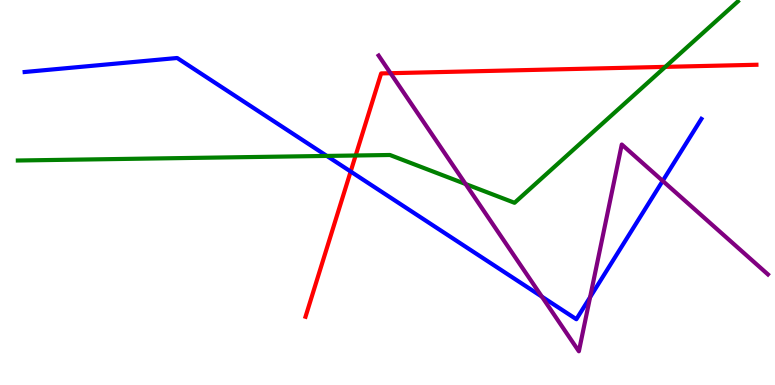[{'lines': ['blue', 'red'], 'intersections': [{'x': 4.52, 'y': 5.54}]}, {'lines': ['green', 'red'], 'intersections': [{'x': 4.59, 'y': 5.96}, {'x': 8.58, 'y': 8.26}]}, {'lines': ['purple', 'red'], 'intersections': [{'x': 5.04, 'y': 8.1}]}, {'lines': ['blue', 'green'], 'intersections': [{'x': 4.22, 'y': 5.95}]}, {'lines': ['blue', 'purple'], 'intersections': [{'x': 6.99, 'y': 2.29}, {'x': 7.61, 'y': 2.28}, {'x': 8.55, 'y': 5.3}]}, {'lines': ['green', 'purple'], 'intersections': [{'x': 6.01, 'y': 5.22}]}]